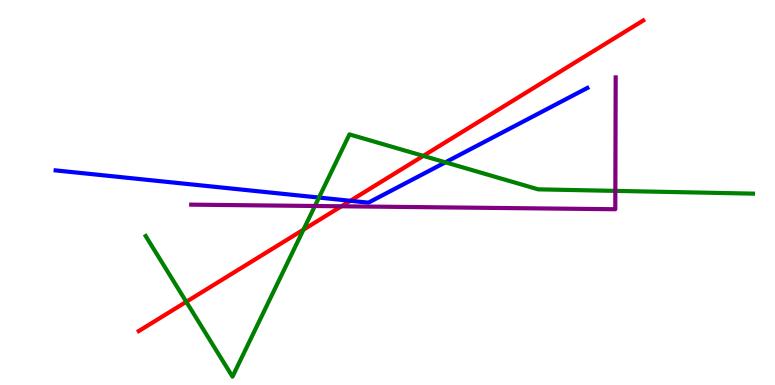[{'lines': ['blue', 'red'], 'intersections': [{'x': 4.52, 'y': 4.78}]}, {'lines': ['green', 'red'], 'intersections': [{'x': 2.4, 'y': 2.16}, {'x': 3.92, 'y': 4.03}, {'x': 5.46, 'y': 5.95}]}, {'lines': ['purple', 'red'], 'intersections': [{'x': 4.41, 'y': 4.64}]}, {'lines': ['blue', 'green'], 'intersections': [{'x': 4.12, 'y': 4.87}, {'x': 5.75, 'y': 5.78}]}, {'lines': ['blue', 'purple'], 'intersections': []}, {'lines': ['green', 'purple'], 'intersections': [{'x': 4.06, 'y': 4.65}, {'x': 7.94, 'y': 5.04}]}]